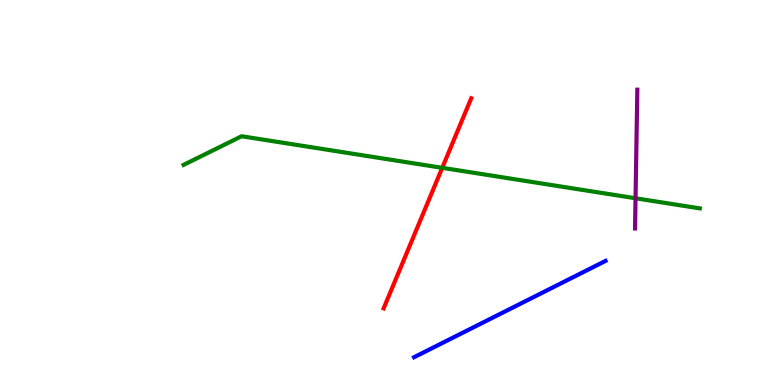[{'lines': ['blue', 'red'], 'intersections': []}, {'lines': ['green', 'red'], 'intersections': [{'x': 5.71, 'y': 5.64}]}, {'lines': ['purple', 'red'], 'intersections': []}, {'lines': ['blue', 'green'], 'intersections': []}, {'lines': ['blue', 'purple'], 'intersections': []}, {'lines': ['green', 'purple'], 'intersections': [{'x': 8.2, 'y': 4.85}]}]